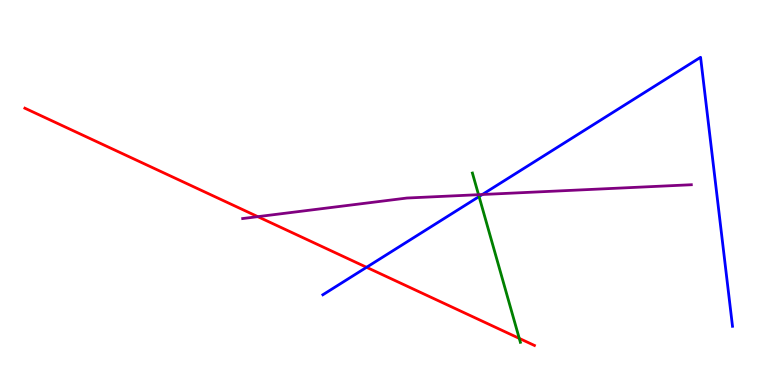[{'lines': ['blue', 'red'], 'intersections': [{'x': 4.73, 'y': 3.06}]}, {'lines': ['green', 'red'], 'intersections': [{'x': 6.7, 'y': 1.21}]}, {'lines': ['purple', 'red'], 'intersections': [{'x': 3.33, 'y': 4.37}]}, {'lines': ['blue', 'green'], 'intersections': [{'x': 6.18, 'y': 4.89}]}, {'lines': ['blue', 'purple'], 'intersections': [{'x': 6.22, 'y': 4.95}]}, {'lines': ['green', 'purple'], 'intersections': [{'x': 6.17, 'y': 4.94}]}]